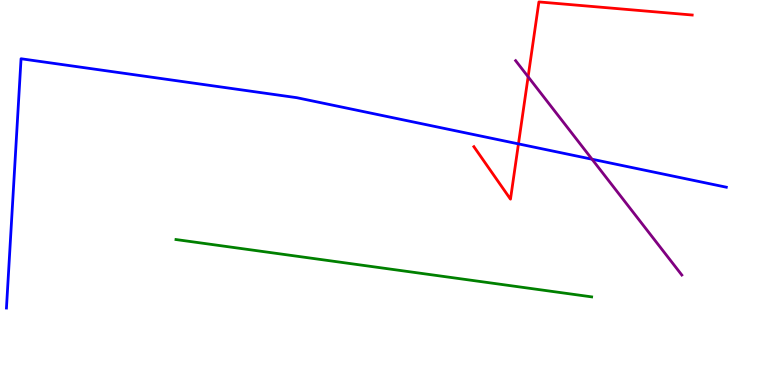[{'lines': ['blue', 'red'], 'intersections': [{'x': 6.69, 'y': 6.26}]}, {'lines': ['green', 'red'], 'intersections': []}, {'lines': ['purple', 'red'], 'intersections': [{'x': 6.81, 'y': 8.01}]}, {'lines': ['blue', 'green'], 'intersections': []}, {'lines': ['blue', 'purple'], 'intersections': [{'x': 7.64, 'y': 5.86}]}, {'lines': ['green', 'purple'], 'intersections': []}]